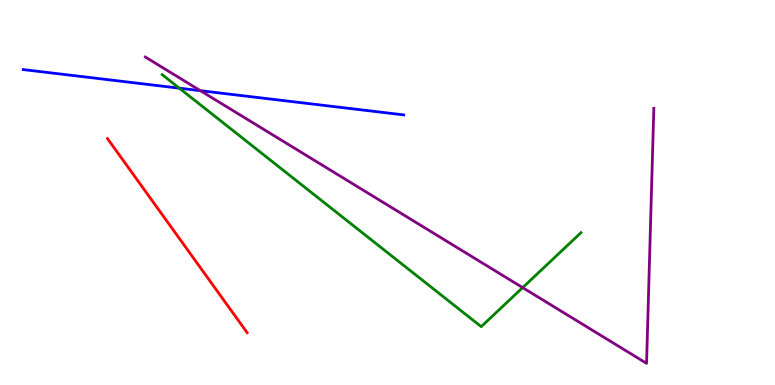[{'lines': ['blue', 'red'], 'intersections': []}, {'lines': ['green', 'red'], 'intersections': []}, {'lines': ['purple', 'red'], 'intersections': []}, {'lines': ['blue', 'green'], 'intersections': [{'x': 2.31, 'y': 7.71}]}, {'lines': ['blue', 'purple'], 'intersections': [{'x': 2.59, 'y': 7.64}]}, {'lines': ['green', 'purple'], 'intersections': [{'x': 6.74, 'y': 2.53}]}]